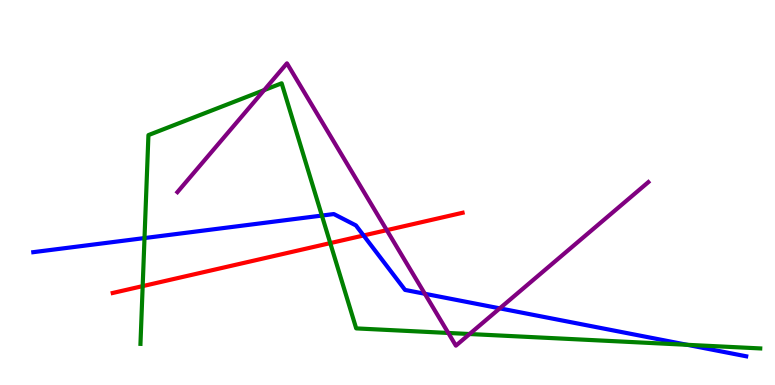[{'lines': ['blue', 'red'], 'intersections': [{'x': 4.69, 'y': 3.88}]}, {'lines': ['green', 'red'], 'intersections': [{'x': 1.84, 'y': 2.57}, {'x': 4.26, 'y': 3.69}]}, {'lines': ['purple', 'red'], 'intersections': [{'x': 4.99, 'y': 4.02}]}, {'lines': ['blue', 'green'], 'intersections': [{'x': 1.86, 'y': 3.82}, {'x': 4.15, 'y': 4.4}, {'x': 8.87, 'y': 1.04}]}, {'lines': ['blue', 'purple'], 'intersections': [{'x': 5.48, 'y': 2.37}, {'x': 6.45, 'y': 1.99}]}, {'lines': ['green', 'purple'], 'intersections': [{'x': 3.41, 'y': 7.66}, {'x': 5.78, 'y': 1.35}, {'x': 6.06, 'y': 1.32}]}]